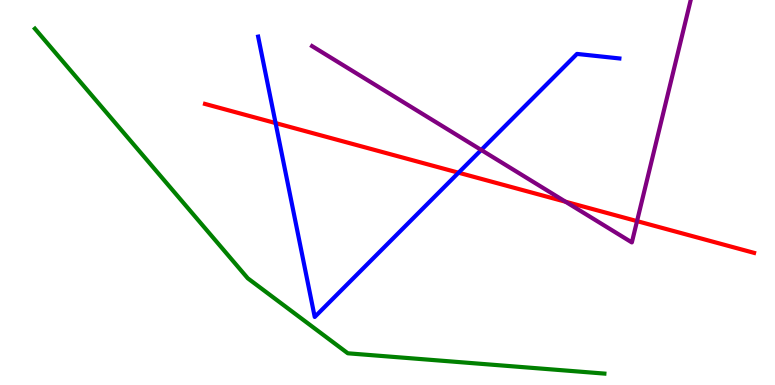[{'lines': ['blue', 'red'], 'intersections': [{'x': 3.56, 'y': 6.8}, {'x': 5.92, 'y': 5.51}]}, {'lines': ['green', 'red'], 'intersections': []}, {'lines': ['purple', 'red'], 'intersections': [{'x': 7.3, 'y': 4.76}, {'x': 8.22, 'y': 4.26}]}, {'lines': ['blue', 'green'], 'intersections': []}, {'lines': ['blue', 'purple'], 'intersections': [{'x': 6.21, 'y': 6.1}]}, {'lines': ['green', 'purple'], 'intersections': []}]